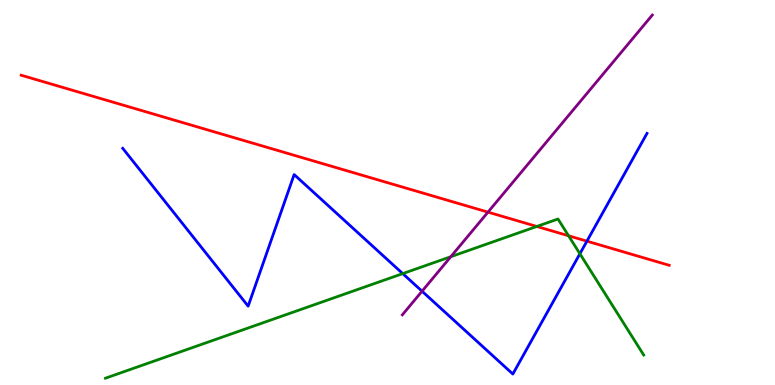[{'lines': ['blue', 'red'], 'intersections': [{'x': 7.57, 'y': 3.74}]}, {'lines': ['green', 'red'], 'intersections': [{'x': 6.93, 'y': 4.12}, {'x': 7.34, 'y': 3.88}]}, {'lines': ['purple', 'red'], 'intersections': [{'x': 6.3, 'y': 4.49}]}, {'lines': ['blue', 'green'], 'intersections': [{'x': 5.2, 'y': 2.89}, {'x': 7.48, 'y': 3.41}]}, {'lines': ['blue', 'purple'], 'intersections': [{'x': 5.45, 'y': 2.44}]}, {'lines': ['green', 'purple'], 'intersections': [{'x': 5.82, 'y': 3.33}]}]